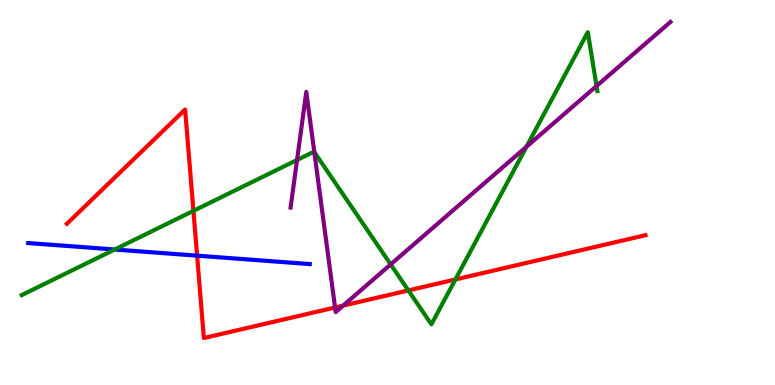[{'lines': ['blue', 'red'], 'intersections': [{'x': 2.54, 'y': 3.36}]}, {'lines': ['green', 'red'], 'intersections': [{'x': 2.5, 'y': 4.52}, {'x': 5.27, 'y': 2.46}, {'x': 5.88, 'y': 2.74}]}, {'lines': ['purple', 'red'], 'intersections': [{'x': 4.32, 'y': 2.01}, {'x': 4.43, 'y': 2.06}]}, {'lines': ['blue', 'green'], 'intersections': [{'x': 1.48, 'y': 3.52}]}, {'lines': ['blue', 'purple'], 'intersections': []}, {'lines': ['green', 'purple'], 'intersections': [{'x': 3.83, 'y': 5.84}, {'x': 4.06, 'y': 6.05}, {'x': 5.04, 'y': 3.13}, {'x': 6.79, 'y': 6.19}, {'x': 7.7, 'y': 7.77}]}]